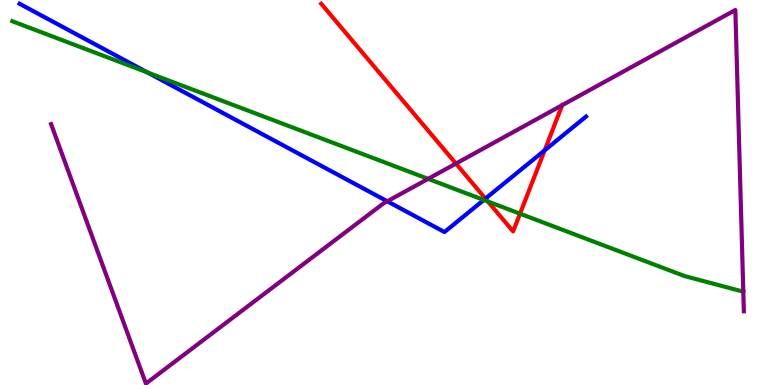[{'lines': ['blue', 'red'], 'intersections': [{'x': 6.26, 'y': 4.84}, {'x': 7.03, 'y': 6.1}]}, {'lines': ['green', 'red'], 'intersections': [{'x': 6.3, 'y': 4.77}, {'x': 6.71, 'y': 4.45}]}, {'lines': ['purple', 'red'], 'intersections': [{'x': 5.88, 'y': 5.75}, {'x': 7.25, 'y': 7.27}]}, {'lines': ['blue', 'green'], 'intersections': [{'x': 1.9, 'y': 8.12}, {'x': 6.24, 'y': 4.81}]}, {'lines': ['blue', 'purple'], 'intersections': [{'x': 5.0, 'y': 4.77}]}, {'lines': ['green', 'purple'], 'intersections': [{'x': 5.52, 'y': 5.35}, {'x': 9.59, 'y': 2.42}]}]